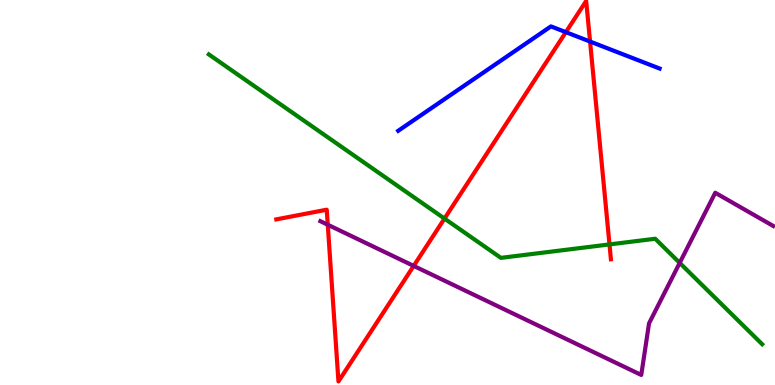[{'lines': ['blue', 'red'], 'intersections': [{'x': 7.3, 'y': 9.16}, {'x': 7.61, 'y': 8.92}]}, {'lines': ['green', 'red'], 'intersections': [{'x': 5.74, 'y': 4.32}, {'x': 7.86, 'y': 3.65}]}, {'lines': ['purple', 'red'], 'intersections': [{'x': 4.23, 'y': 4.16}, {'x': 5.34, 'y': 3.09}]}, {'lines': ['blue', 'green'], 'intersections': []}, {'lines': ['blue', 'purple'], 'intersections': []}, {'lines': ['green', 'purple'], 'intersections': [{'x': 8.77, 'y': 3.17}]}]